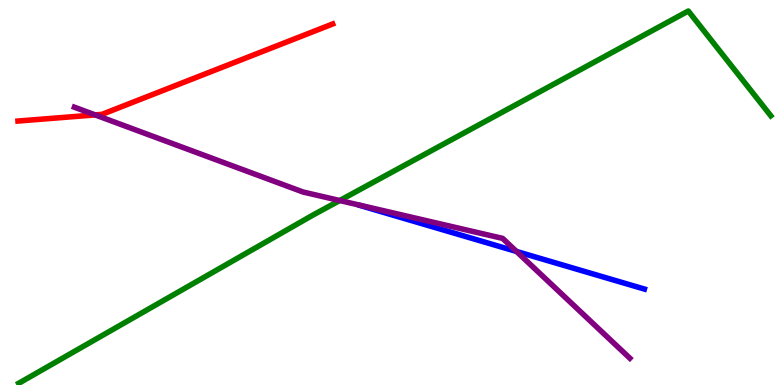[{'lines': ['blue', 'red'], 'intersections': []}, {'lines': ['green', 'red'], 'intersections': []}, {'lines': ['purple', 'red'], 'intersections': [{'x': 1.23, 'y': 7.02}]}, {'lines': ['blue', 'green'], 'intersections': []}, {'lines': ['blue', 'purple'], 'intersections': [{'x': 6.66, 'y': 3.47}]}, {'lines': ['green', 'purple'], 'intersections': [{'x': 4.38, 'y': 4.79}]}]